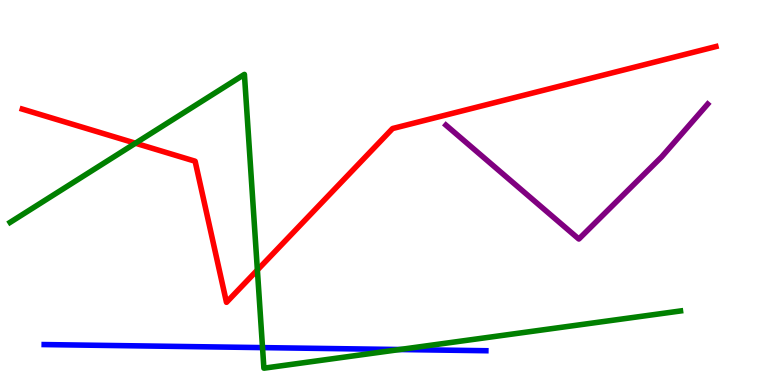[{'lines': ['blue', 'red'], 'intersections': []}, {'lines': ['green', 'red'], 'intersections': [{'x': 1.75, 'y': 6.28}, {'x': 3.32, 'y': 2.99}]}, {'lines': ['purple', 'red'], 'intersections': []}, {'lines': ['blue', 'green'], 'intersections': [{'x': 3.39, 'y': 0.971}, {'x': 5.16, 'y': 0.921}]}, {'lines': ['blue', 'purple'], 'intersections': []}, {'lines': ['green', 'purple'], 'intersections': []}]